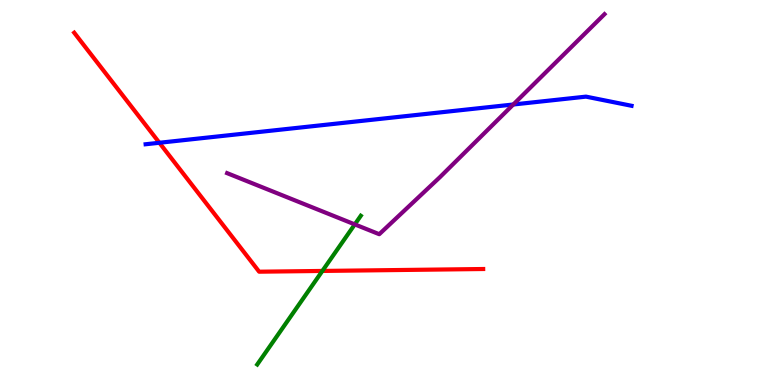[{'lines': ['blue', 'red'], 'intersections': [{'x': 2.06, 'y': 6.29}]}, {'lines': ['green', 'red'], 'intersections': [{'x': 4.16, 'y': 2.96}]}, {'lines': ['purple', 'red'], 'intersections': []}, {'lines': ['blue', 'green'], 'intersections': []}, {'lines': ['blue', 'purple'], 'intersections': [{'x': 6.62, 'y': 7.29}]}, {'lines': ['green', 'purple'], 'intersections': [{'x': 4.58, 'y': 4.17}]}]